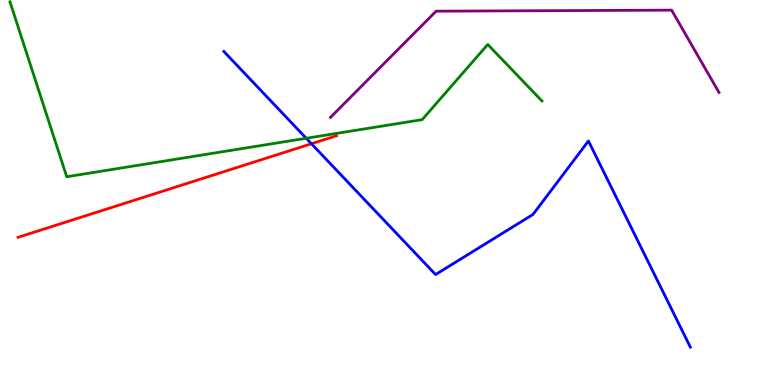[{'lines': ['blue', 'red'], 'intersections': [{'x': 4.02, 'y': 6.27}]}, {'lines': ['green', 'red'], 'intersections': []}, {'lines': ['purple', 'red'], 'intersections': []}, {'lines': ['blue', 'green'], 'intersections': [{'x': 3.95, 'y': 6.41}]}, {'lines': ['blue', 'purple'], 'intersections': []}, {'lines': ['green', 'purple'], 'intersections': []}]